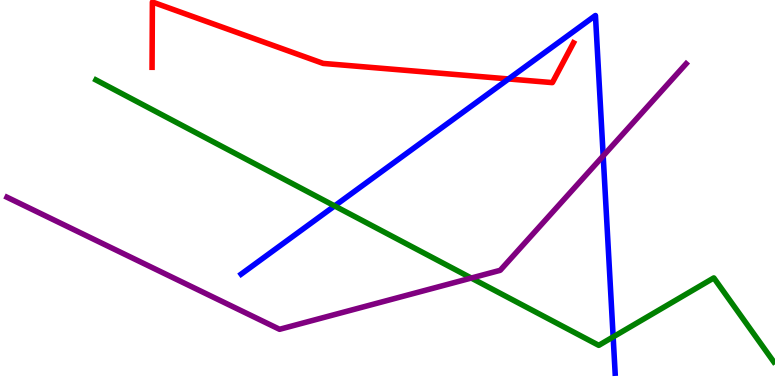[{'lines': ['blue', 'red'], 'intersections': [{'x': 6.56, 'y': 7.95}]}, {'lines': ['green', 'red'], 'intersections': []}, {'lines': ['purple', 'red'], 'intersections': []}, {'lines': ['blue', 'green'], 'intersections': [{'x': 4.32, 'y': 4.65}, {'x': 7.91, 'y': 1.25}]}, {'lines': ['blue', 'purple'], 'intersections': [{'x': 7.78, 'y': 5.95}]}, {'lines': ['green', 'purple'], 'intersections': [{'x': 6.08, 'y': 2.78}]}]